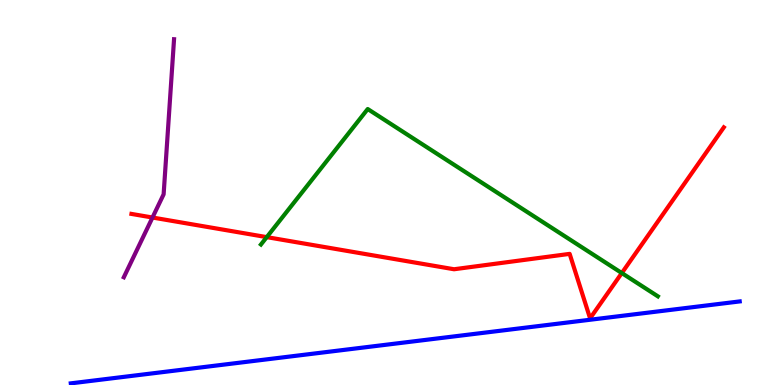[{'lines': ['blue', 'red'], 'intersections': []}, {'lines': ['green', 'red'], 'intersections': [{'x': 3.44, 'y': 3.84}, {'x': 8.02, 'y': 2.91}]}, {'lines': ['purple', 'red'], 'intersections': [{'x': 1.97, 'y': 4.35}]}, {'lines': ['blue', 'green'], 'intersections': []}, {'lines': ['blue', 'purple'], 'intersections': []}, {'lines': ['green', 'purple'], 'intersections': []}]